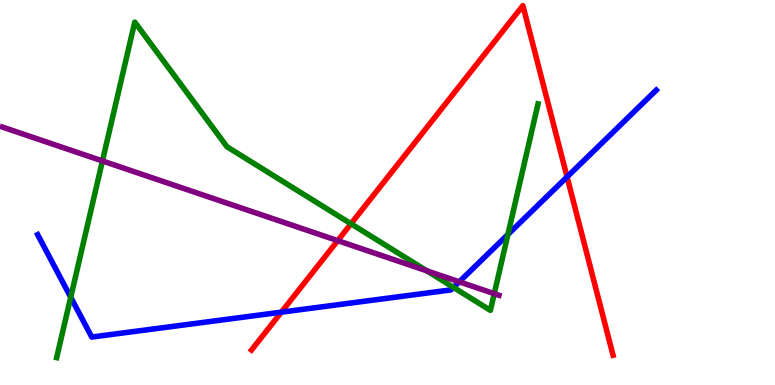[{'lines': ['blue', 'red'], 'intersections': [{'x': 3.63, 'y': 1.89}, {'x': 7.32, 'y': 5.4}]}, {'lines': ['green', 'red'], 'intersections': [{'x': 4.53, 'y': 4.19}]}, {'lines': ['purple', 'red'], 'intersections': [{'x': 4.36, 'y': 3.75}]}, {'lines': ['blue', 'green'], 'intersections': [{'x': 0.913, 'y': 2.28}, {'x': 5.85, 'y': 2.53}, {'x': 6.55, 'y': 3.91}]}, {'lines': ['blue', 'purple'], 'intersections': [{'x': 5.93, 'y': 2.68}]}, {'lines': ['green', 'purple'], 'intersections': [{'x': 1.32, 'y': 5.82}, {'x': 5.51, 'y': 2.97}, {'x': 6.38, 'y': 2.37}]}]